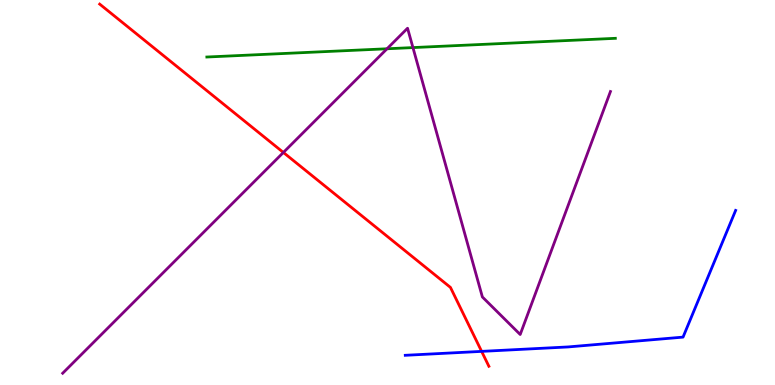[{'lines': ['blue', 'red'], 'intersections': [{'x': 6.21, 'y': 0.873}]}, {'lines': ['green', 'red'], 'intersections': []}, {'lines': ['purple', 'red'], 'intersections': [{'x': 3.66, 'y': 6.04}]}, {'lines': ['blue', 'green'], 'intersections': []}, {'lines': ['blue', 'purple'], 'intersections': []}, {'lines': ['green', 'purple'], 'intersections': [{'x': 4.99, 'y': 8.73}, {'x': 5.33, 'y': 8.76}]}]